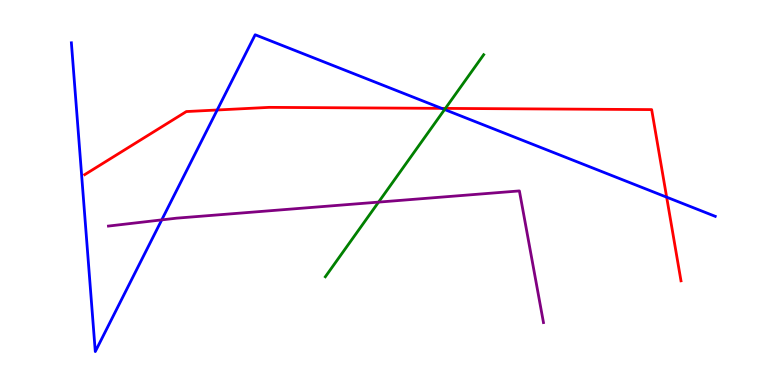[{'lines': ['blue', 'red'], 'intersections': [{'x': 2.8, 'y': 7.14}, {'x': 5.7, 'y': 7.19}, {'x': 8.6, 'y': 4.88}]}, {'lines': ['green', 'red'], 'intersections': [{'x': 5.75, 'y': 7.18}]}, {'lines': ['purple', 'red'], 'intersections': []}, {'lines': ['blue', 'green'], 'intersections': [{'x': 5.74, 'y': 7.16}]}, {'lines': ['blue', 'purple'], 'intersections': [{'x': 2.09, 'y': 4.29}]}, {'lines': ['green', 'purple'], 'intersections': [{'x': 4.88, 'y': 4.75}]}]